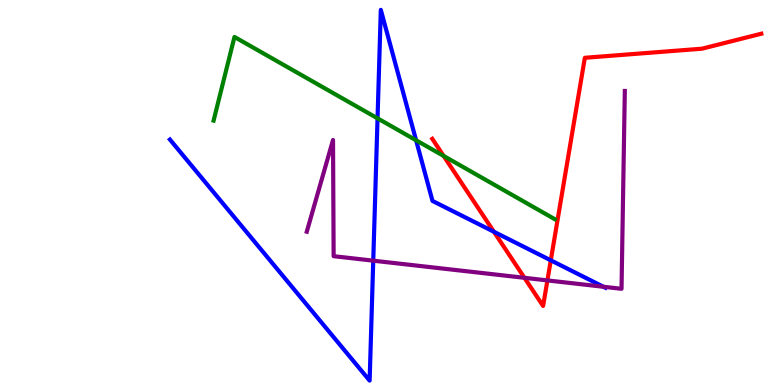[{'lines': ['blue', 'red'], 'intersections': [{'x': 6.37, 'y': 3.98}, {'x': 7.11, 'y': 3.24}]}, {'lines': ['green', 'red'], 'intersections': [{'x': 5.72, 'y': 5.95}]}, {'lines': ['purple', 'red'], 'intersections': [{'x': 6.77, 'y': 2.78}, {'x': 7.06, 'y': 2.72}]}, {'lines': ['blue', 'green'], 'intersections': [{'x': 4.87, 'y': 6.93}, {'x': 5.37, 'y': 6.36}]}, {'lines': ['blue', 'purple'], 'intersections': [{'x': 4.82, 'y': 3.23}, {'x': 7.79, 'y': 2.55}]}, {'lines': ['green', 'purple'], 'intersections': []}]